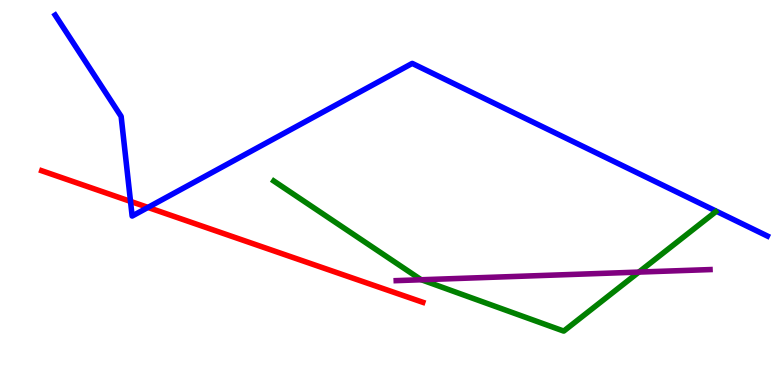[{'lines': ['blue', 'red'], 'intersections': [{'x': 1.68, 'y': 4.77}, {'x': 1.91, 'y': 4.61}]}, {'lines': ['green', 'red'], 'intersections': []}, {'lines': ['purple', 'red'], 'intersections': []}, {'lines': ['blue', 'green'], 'intersections': []}, {'lines': ['blue', 'purple'], 'intersections': []}, {'lines': ['green', 'purple'], 'intersections': [{'x': 5.44, 'y': 2.73}, {'x': 8.24, 'y': 2.93}]}]